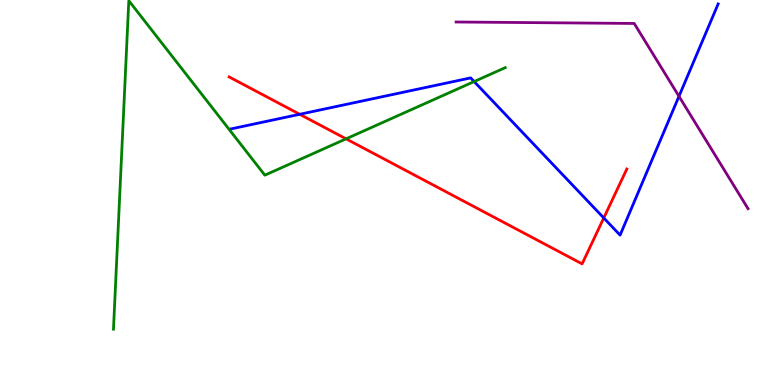[{'lines': ['blue', 'red'], 'intersections': [{'x': 3.87, 'y': 7.03}, {'x': 7.79, 'y': 4.34}]}, {'lines': ['green', 'red'], 'intersections': [{'x': 4.47, 'y': 6.39}]}, {'lines': ['purple', 'red'], 'intersections': []}, {'lines': ['blue', 'green'], 'intersections': [{'x': 6.12, 'y': 7.88}]}, {'lines': ['blue', 'purple'], 'intersections': [{'x': 8.76, 'y': 7.5}]}, {'lines': ['green', 'purple'], 'intersections': []}]